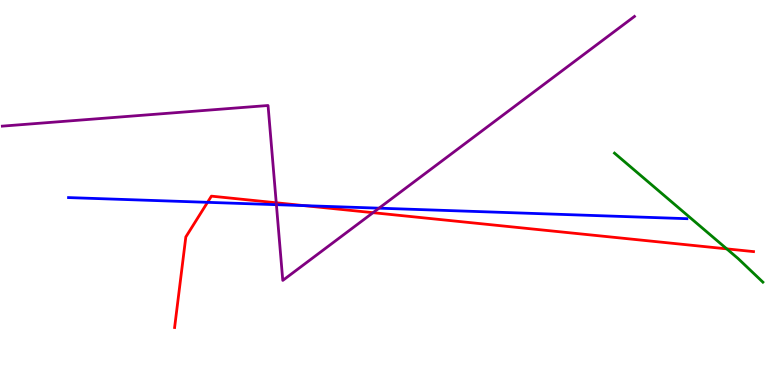[{'lines': ['blue', 'red'], 'intersections': [{'x': 2.68, 'y': 4.74}, {'x': 3.92, 'y': 4.66}]}, {'lines': ['green', 'red'], 'intersections': [{'x': 9.38, 'y': 3.54}]}, {'lines': ['purple', 'red'], 'intersections': [{'x': 3.56, 'y': 4.73}, {'x': 4.81, 'y': 4.48}]}, {'lines': ['blue', 'green'], 'intersections': []}, {'lines': ['blue', 'purple'], 'intersections': [{'x': 3.57, 'y': 4.68}, {'x': 4.89, 'y': 4.59}]}, {'lines': ['green', 'purple'], 'intersections': []}]